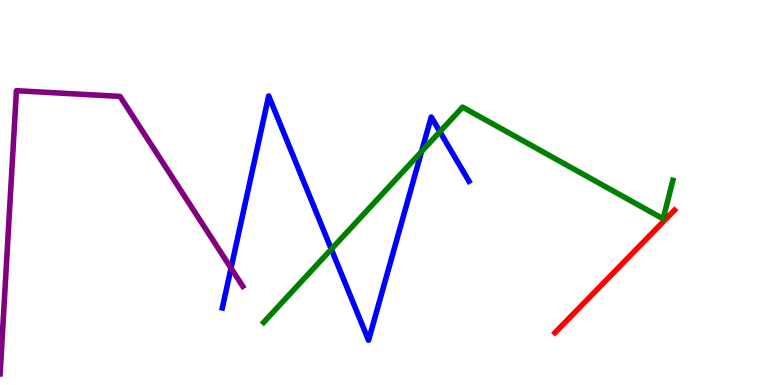[{'lines': ['blue', 'red'], 'intersections': []}, {'lines': ['green', 'red'], 'intersections': []}, {'lines': ['purple', 'red'], 'intersections': []}, {'lines': ['blue', 'green'], 'intersections': [{'x': 4.28, 'y': 3.53}, {'x': 5.44, 'y': 6.06}, {'x': 5.68, 'y': 6.58}]}, {'lines': ['blue', 'purple'], 'intersections': [{'x': 2.98, 'y': 3.04}]}, {'lines': ['green', 'purple'], 'intersections': []}]